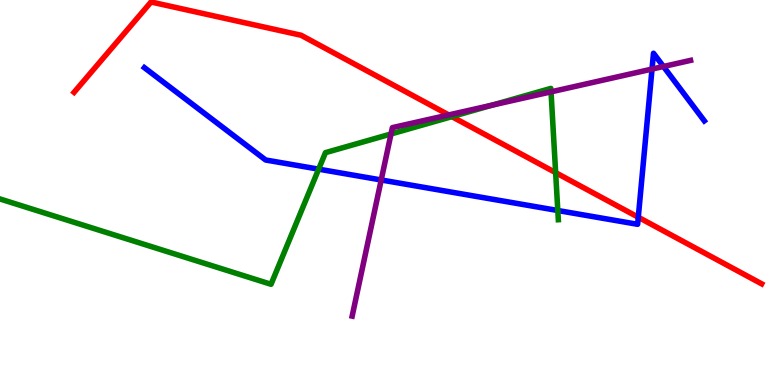[{'lines': ['blue', 'red'], 'intersections': [{'x': 8.24, 'y': 4.36}]}, {'lines': ['green', 'red'], 'intersections': [{'x': 5.83, 'y': 6.97}, {'x': 7.17, 'y': 5.52}]}, {'lines': ['purple', 'red'], 'intersections': [{'x': 5.79, 'y': 7.01}]}, {'lines': ['blue', 'green'], 'intersections': [{'x': 4.11, 'y': 5.61}, {'x': 7.2, 'y': 4.53}]}, {'lines': ['blue', 'purple'], 'intersections': [{'x': 4.92, 'y': 5.33}, {'x': 8.41, 'y': 8.21}, {'x': 8.56, 'y': 8.27}]}, {'lines': ['green', 'purple'], 'intersections': [{'x': 5.05, 'y': 6.52}, {'x': 6.35, 'y': 7.27}, {'x': 7.11, 'y': 7.61}]}]